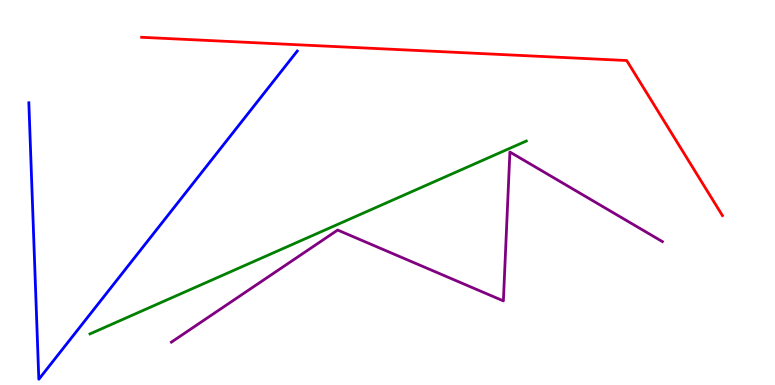[{'lines': ['blue', 'red'], 'intersections': []}, {'lines': ['green', 'red'], 'intersections': []}, {'lines': ['purple', 'red'], 'intersections': []}, {'lines': ['blue', 'green'], 'intersections': []}, {'lines': ['blue', 'purple'], 'intersections': []}, {'lines': ['green', 'purple'], 'intersections': []}]